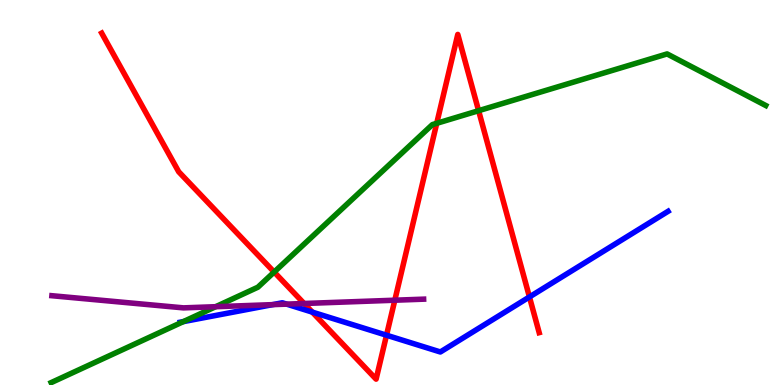[{'lines': ['blue', 'red'], 'intersections': [{'x': 4.03, 'y': 1.89}, {'x': 4.99, 'y': 1.29}, {'x': 6.83, 'y': 2.29}]}, {'lines': ['green', 'red'], 'intersections': [{'x': 3.54, 'y': 2.93}, {'x': 5.64, 'y': 6.8}, {'x': 6.18, 'y': 7.12}]}, {'lines': ['purple', 'red'], 'intersections': [{'x': 3.92, 'y': 2.12}, {'x': 5.09, 'y': 2.2}]}, {'lines': ['blue', 'green'], 'intersections': [{'x': 2.37, 'y': 1.65}]}, {'lines': ['blue', 'purple'], 'intersections': [{'x': 3.52, 'y': 2.09}, {'x': 3.7, 'y': 2.1}]}, {'lines': ['green', 'purple'], 'intersections': [{'x': 2.78, 'y': 2.03}]}]